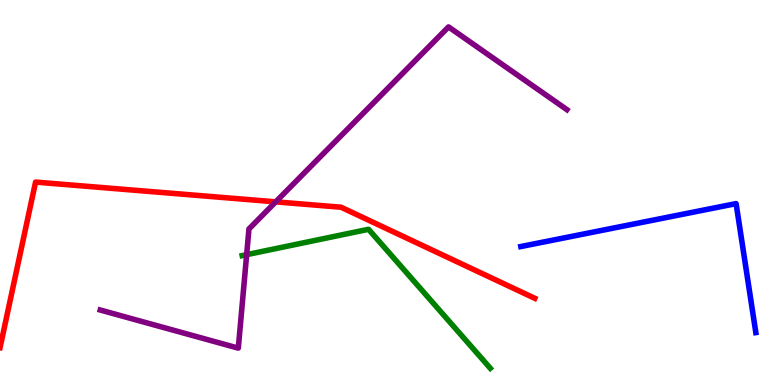[{'lines': ['blue', 'red'], 'intersections': []}, {'lines': ['green', 'red'], 'intersections': []}, {'lines': ['purple', 'red'], 'intersections': [{'x': 3.56, 'y': 4.76}]}, {'lines': ['blue', 'green'], 'intersections': []}, {'lines': ['blue', 'purple'], 'intersections': []}, {'lines': ['green', 'purple'], 'intersections': [{'x': 3.18, 'y': 3.39}]}]